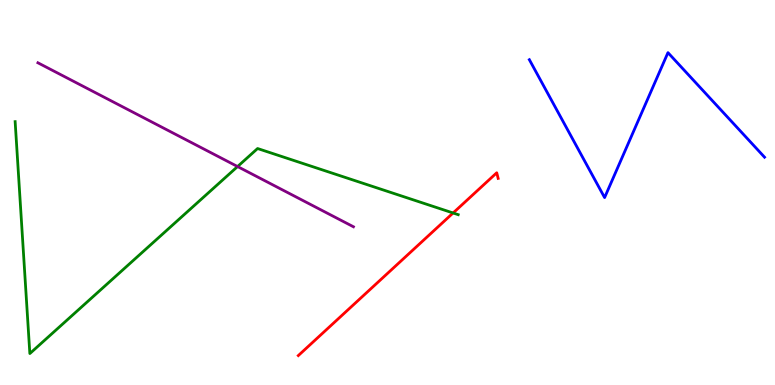[{'lines': ['blue', 'red'], 'intersections': []}, {'lines': ['green', 'red'], 'intersections': [{'x': 5.85, 'y': 4.47}]}, {'lines': ['purple', 'red'], 'intersections': []}, {'lines': ['blue', 'green'], 'intersections': []}, {'lines': ['blue', 'purple'], 'intersections': []}, {'lines': ['green', 'purple'], 'intersections': [{'x': 3.07, 'y': 5.67}]}]